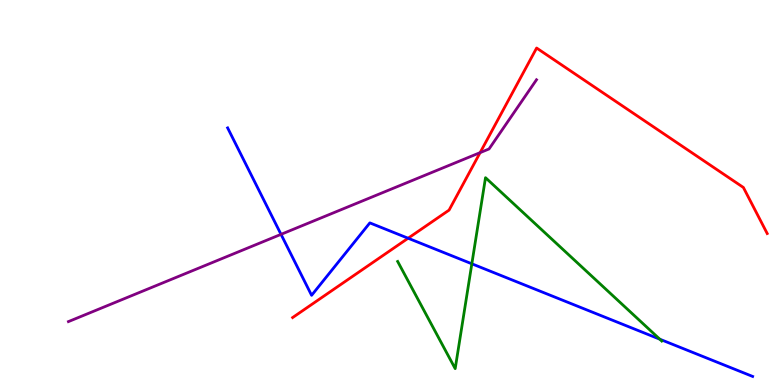[{'lines': ['blue', 'red'], 'intersections': [{'x': 5.27, 'y': 3.81}]}, {'lines': ['green', 'red'], 'intersections': []}, {'lines': ['purple', 'red'], 'intersections': [{'x': 6.2, 'y': 6.04}]}, {'lines': ['blue', 'green'], 'intersections': [{'x': 6.09, 'y': 3.15}, {'x': 8.51, 'y': 1.19}]}, {'lines': ['blue', 'purple'], 'intersections': [{'x': 3.63, 'y': 3.91}]}, {'lines': ['green', 'purple'], 'intersections': []}]